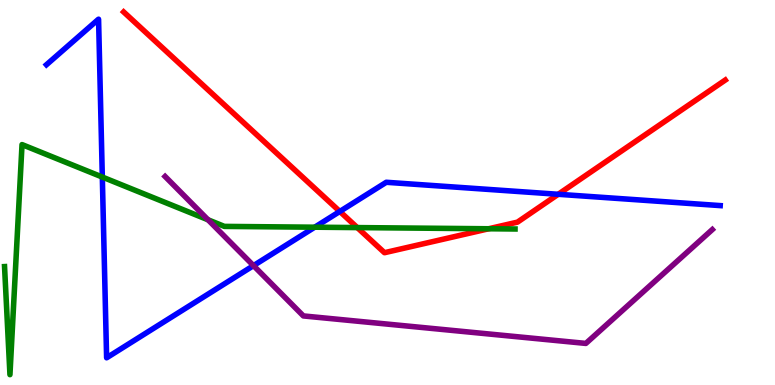[{'lines': ['blue', 'red'], 'intersections': [{'x': 4.38, 'y': 4.51}, {'x': 7.2, 'y': 4.95}]}, {'lines': ['green', 'red'], 'intersections': [{'x': 4.61, 'y': 4.09}, {'x': 6.31, 'y': 4.06}]}, {'lines': ['purple', 'red'], 'intersections': []}, {'lines': ['blue', 'green'], 'intersections': [{'x': 1.32, 'y': 5.4}, {'x': 4.06, 'y': 4.1}]}, {'lines': ['blue', 'purple'], 'intersections': [{'x': 3.27, 'y': 3.1}]}, {'lines': ['green', 'purple'], 'intersections': [{'x': 2.68, 'y': 4.29}]}]